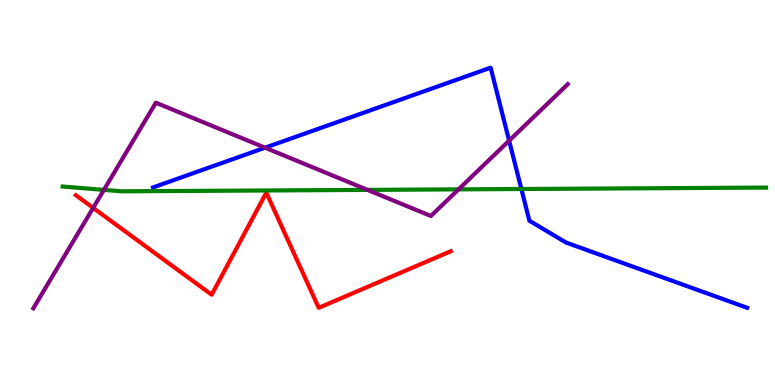[{'lines': ['blue', 'red'], 'intersections': []}, {'lines': ['green', 'red'], 'intersections': []}, {'lines': ['purple', 'red'], 'intersections': [{'x': 1.2, 'y': 4.6}]}, {'lines': ['blue', 'green'], 'intersections': [{'x': 6.73, 'y': 5.09}]}, {'lines': ['blue', 'purple'], 'intersections': [{'x': 3.42, 'y': 6.16}, {'x': 6.57, 'y': 6.35}]}, {'lines': ['green', 'purple'], 'intersections': [{'x': 1.34, 'y': 5.07}, {'x': 4.74, 'y': 5.07}, {'x': 5.92, 'y': 5.08}]}]